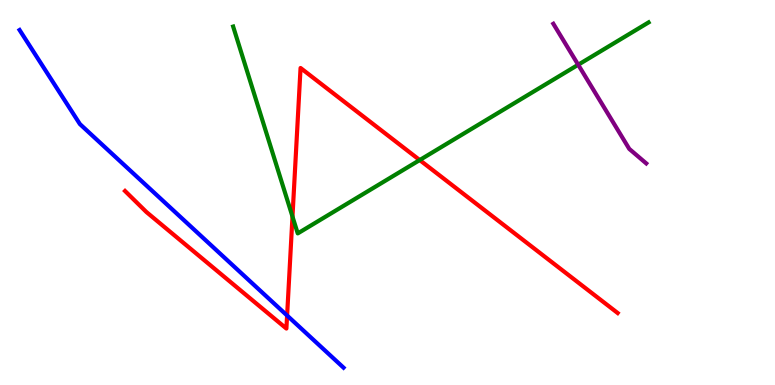[{'lines': ['blue', 'red'], 'intersections': [{'x': 3.7, 'y': 1.8}]}, {'lines': ['green', 'red'], 'intersections': [{'x': 3.77, 'y': 4.37}, {'x': 5.42, 'y': 5.84}]}, {'lines': ['purple', 'red'], 'intersections': []}, {'lines': ['blue', 'green'], 'intersections': []}, {'lines': ['blue', 'purple'], 'intersections': []}, {'lines': ['green', 'purple'], 'intersections': [{'x': 7.46, 'y': 8.32}]}]